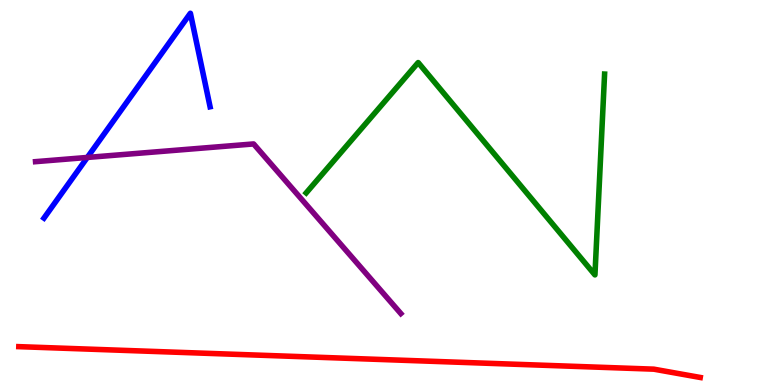[{'lines': ['blue', 'red'], 'intersections': []}, {'lines': ['green', 'red'], 'intersections': []}, {'lines': ['purple', 'red'], 'intersections': []}, {'lines': ['blue', 'green'], 'intersections': []}, {'lines': ['blue', 'purple'], 'intersections': [{'x': 1.13, 'y': 5.91}]}, {'lines': ['green', 'purple'], 'intersections': []}]